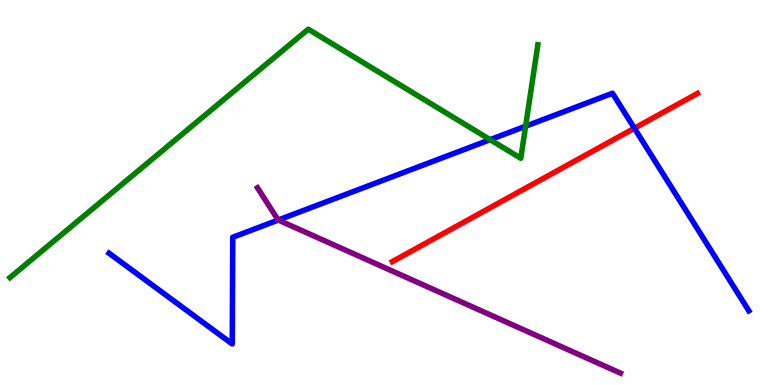[{'lines': ['blue', 'red'], 'intersections': [{'x': 8.19, 'y': 6.67}]}, {'lines': ['green', 'red'], 'intersections': []}, {'lines': ['purple', 'red'], 'intersections': []}, {'lines': ['blue', 'green'], 'intersections': [{'x': 6.32, 'y': 6.37}, {'x': 6.78, 'y': 6.72}]}, {'lines': ['blue', 'purple'], 'intersections': [{'x': 3.59, 'y': 4.28}]}, {'lines': ['green', 'purple'], 'intersections': []}]